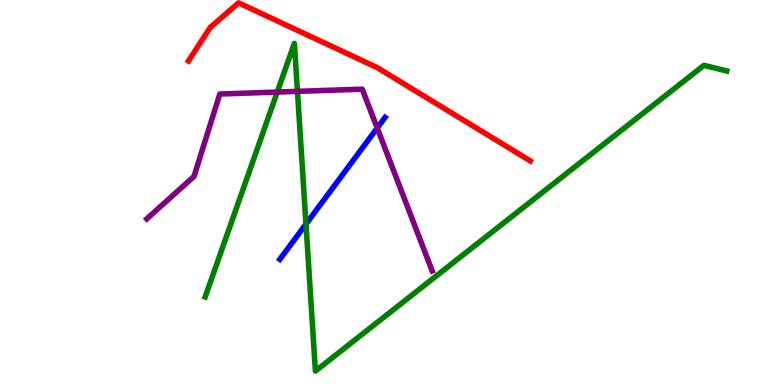[{'lines': ['blue', 'red'], 'intersections': []}, {'lines': ['green', 'red'], 'intersections': []}, {'lines': ['purple', 'red'], 'intersections': []}, {'lines': ['blue', 'green'], 'intersections': [{'x': 3.95, 'y': 4.18}]}, {'lines': ['blue', 'purple'], 'intersections': [{'x': 4.87, 'y': 6.67}]}, {'lines': ['green', 'purple'], 'intersections': [{'x': 3.58, 'y': 7.61}, {'x': 3.84, 'y': 7.63}]}]